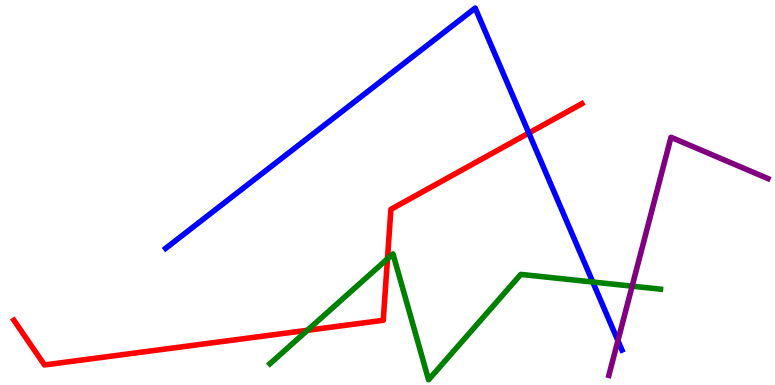[{'lines': ['blue', 'red'], 'intersections': [{'x': 6.82, 'y': 6.54}]}, {'lines': ['green', 'red'], 'intersections': [{'x': 3.97, 'y': 1.42}, {'x': 5.0, 'y': 3.28}]}, {'lines': ['purple', 'red'], 'intersections': []}, {'lines': ['blue', 'green'], 'intersections': [{'x': 7.65, 'y': 2.68}]}, {'lines': ['blue', 'purple'], 'intersections': [{'x': 7.97, 'y': 1.15}]}, {'lines': ['green', 'purple'], 'intersections': [{'x': 8.16, 'y': 2.57}]}]